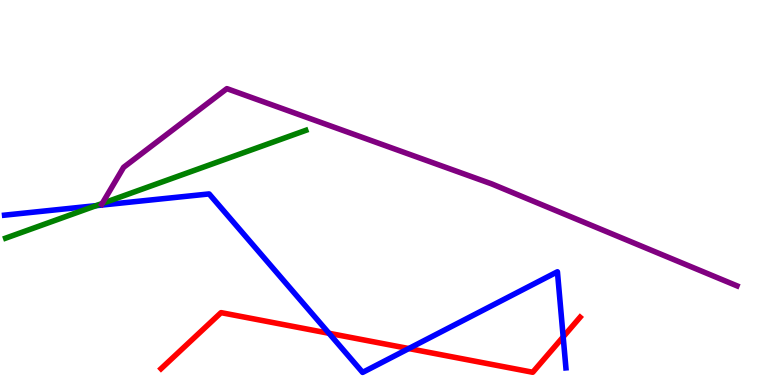[{'lines': ['blue', 'red'], 'intersections': [{'x': 4.24, 'y': 1.34}, {'x': 5.27, 'y': 0.947}, {'x': 7.27, 'y': 1.25}]}, {'lines': ['green', 'red'], 'intersections': []}, {'lines': ['purple', 'red'], 'intersections': []}, {'lines': ['blue', 'green'], 'intersections': [{'x': 1.24, 'y': 4.66}]}, {'lines': ['blue', 'purple'], 'intersections': []}, {'lines': ['green', 'purple'], 'intersections': [{'x': 1.32, 'y': 4.72}]}]